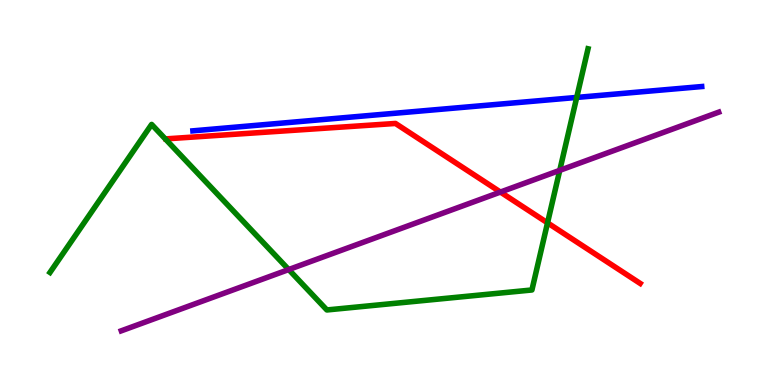[{'lines': ['blue', 'red'], 'intersections': []}, {'lines': ['green', 'red'], 'intersections': [{'x': 7.06, 'y': 4.21}]}, {'lines': ['purple', 'red'], 'intersections': [{'x': 6.46, 'y': 5.01}]}, {'lines': ['blue', 'green'], 'intersections': [{'x': 7.44, 'y': 7.47}]}, {'lines': ['blue', 'purple'], 'intersections': []}, {'lines': ['green', 'purple'], 'intersections': [{'x': 3.73, 'y': 3.0}, {'x': 7.22, 'y': 5.58}]}]